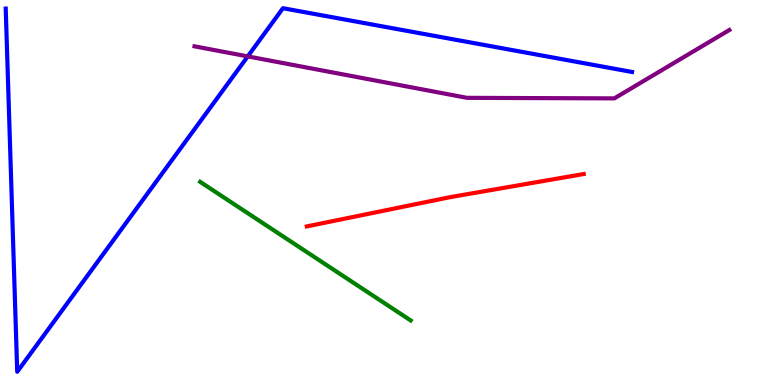[{'lines': ['blue', 'red'], 'intersections': []}, {'lines': ['green', 'red'], 'intersections': []}, {'lines': ['purple', 'red'], 'intersections': []}, {'lines': ['blue', 'green'], 'intersections': []}, {'lines': ['blue', 'purple'], 'intersections': [{'x': 3.2, 'y': 8.54}]}, {'lines': ['green', 'purple'], 'intersections': []}]